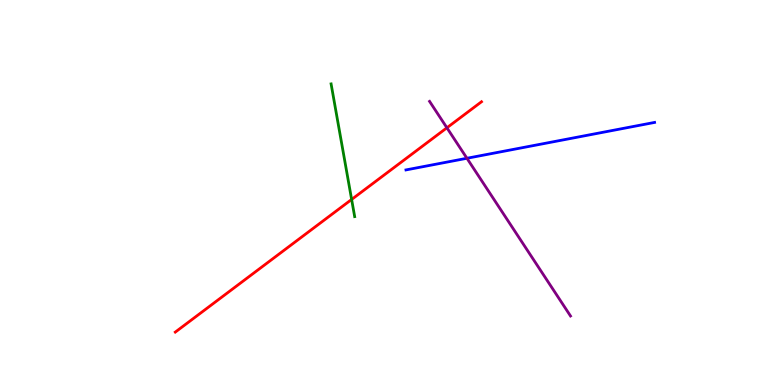[{'lines': ['blue', 'red'], 'intersections': []}, {'lines': ['green', 'red'], 'intersections': [{'x': 4.54, 'y': 4.82}]}, {'lines': ['purple', 'red'], 'intersections': [{'x': 5.77, 'y': 6.68}]}, {'lines': ['blue', 'green'], 'intersections': []}, {'lines': ['blue', 'purple'], 'intersections': [{'x': 6.02, 'y': 5.89}]}, {'lines': ['green', 'purple'], 'intersections': []}]